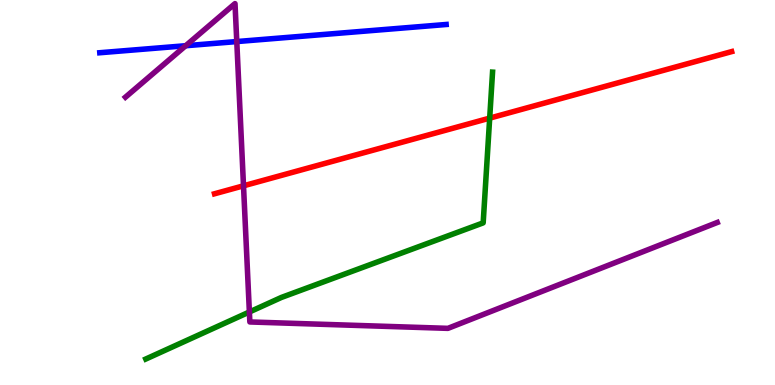[{'lines': ['blue', 'red'], 'intersections': []}, {'lines': ['green', 'red'], 'intersections': [{'x': 6.32, 'y': 6.93}]}, {'lines': ['purple', 'red'], 'intersections': [{'x': 3.14, 'y': 5.17}]}, {'lines': ['blue', 'green'], 'intersections': []}, {'lines': ['blue', 'purple'], 'intersections': [{'x': 2.4, 'y': 8.81}, {'x': 3.06, 'y': 8.92}]}, {'lines': ['green', 'purple'], 'intersections': [{'x': 3.22, 'y': 1.9}]}]